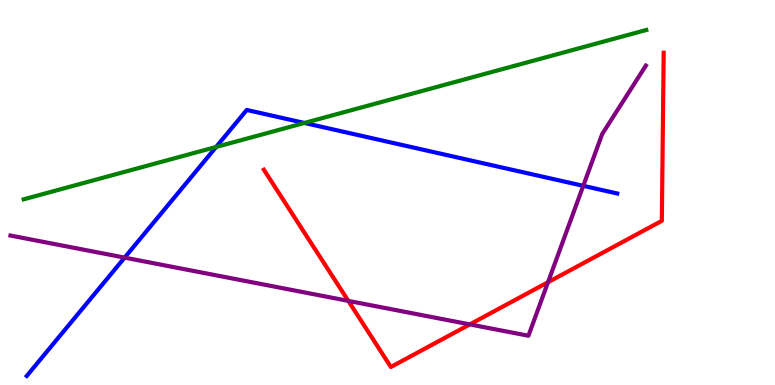[{'lines': ['blue', 'red'], 'intersections': []}, {'lines': ['green', 'red'], 'intersections': []}, {'lines': ['purple', 'red'], 'intersections': [{'x': 4.49, 'y': 2.18}, {'x': 6.06, 'y': 1.57}, {'x': 7.07, 'y': 2.67}]}, {'lines': ['blue', 'green'], 'intersections': [{'x': 2.79, 'y': 6.18}, {'x': 3.93, 'y': 6.81}]}, {'lines': ['blue', 'purple'], 'intersections': [{'x': 1.61, 'y': 3.31}, {'x': 7.53, 'y': 5.17}]}, {'lines': ['green', 'purple'], 'intersections': []}]